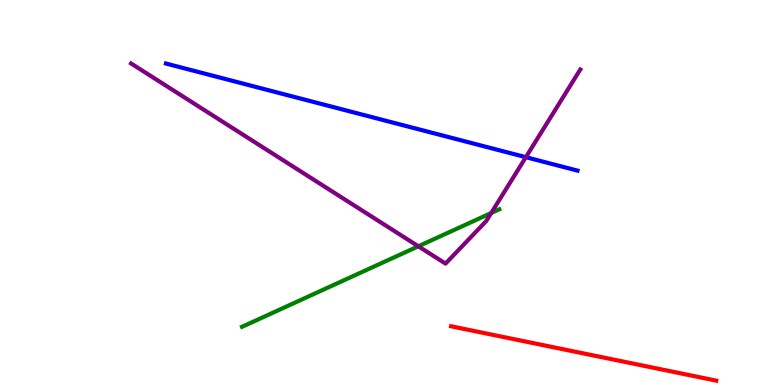[{'lines': ['blue', 'red'], 'intersections': []}, {'lines': ['green', 'red'], 'intersections': []}, {'lines': ['purple', 'red'], 'intersections': []}, {'lines': ['blue', 'green'], 'intersections': []}, {'lines': ['blue', 'purple'], 'intersections': [{'x': 6.79, 'y': 5.92}]}, {'lines': ['green', 'purple'], 'intersections': [{'x': 5.4, 'y': 3.6}, {'x': 6.34, 'y': 4.47}]}]